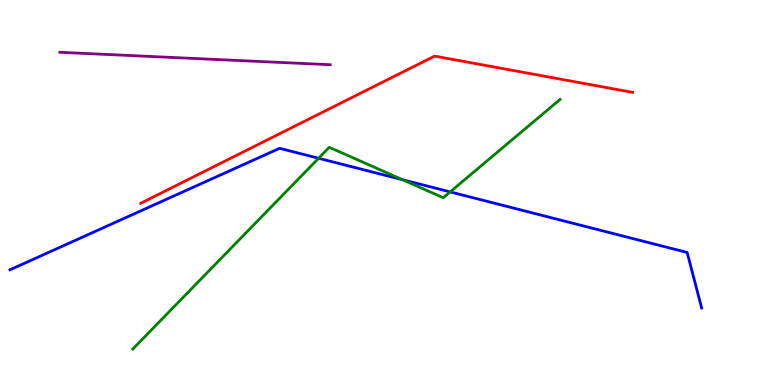[{'lines': ['blue', 'red'], 'intersections': []}, {'lines': ['green', 'red'], 'intersections': []}, {'lines': ['purple', 'red'], 'intersections': []}, {'lines': ['blue', 'green'], 'intersections': [{'x': 4.11, 'y': 5.89}, {'x': 5.2, 'y': 5.33}, {'x': 5.81, 'y': 5.02}]}, {'lines': ['blue', 'purple'], 'intersections': []}, {'lines': ['green', 'purple'], 'intersections': []}]